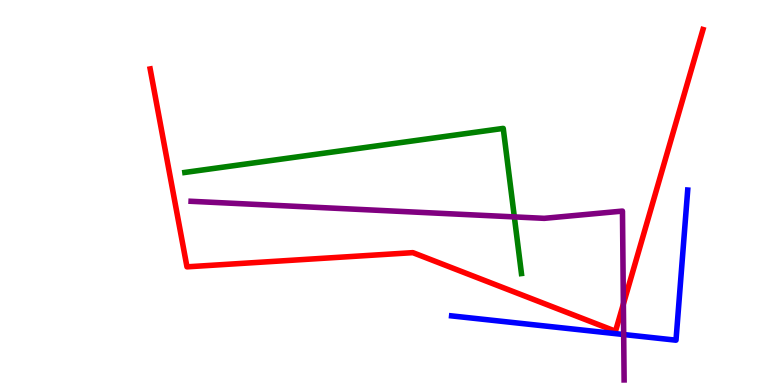[{'lines': ['blue', 'red'], 'intersections': []}, {'lines': ['green', 'red'], 'intersections': []}, {'lines': ['purple', 'red'], 'intersections': [{'x': 8.04, 'y': 2.1}]}, {'lines': ['blue', 'green'], 'intersections': []}, {'lines': ['blue', 'purple'], 'intersections': [{'x': 8.05, 'y': 1.31}]}, {'lines': ['green', 'purple'], 'intersections': [{'x': 6.64, 'y': 4.37}]}]